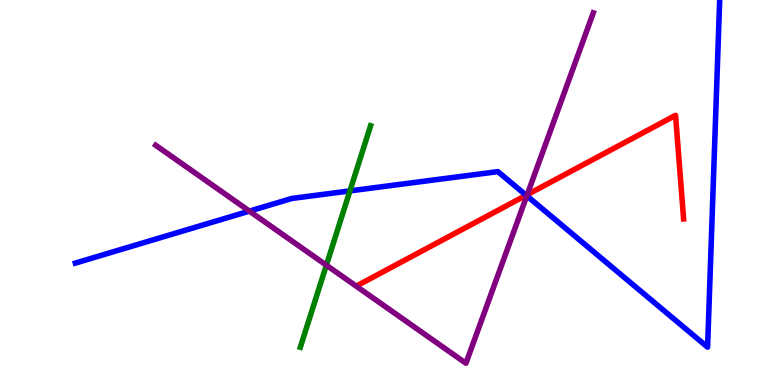[{'lines': ['blue', 'red'], 'intersections': [{'x': 6.79, 'y': 4.93}]}, {'lines': ['green', 'red'], 'intersections': []}, {'lines': ['purple', 'red'], 'intersections': [{'x': 6.8, 'y': 4.94}]}, {'lines': ['blue', 'green'], 'intersections': [{'x': 4.52, 'y': 5.04}]}, {'lines': ['blue', 'purple'], 'intersections': [{'x': 3.22, 'y': 4.52}, {'x': 6.8, 'y': 4.91}]}, {'lines': ['green', 'purple'], 'intersections': [{'x': 4.21, 'y': 3.11}]}]